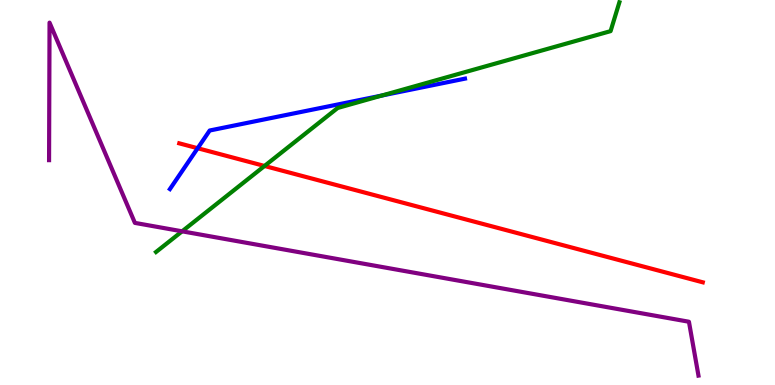[{'lines': ['blue', 'red'], 'intersections': [{'x': 2.55, 'y': 6.15}]}, {'lines': ['green', 'red'], 'intersections': [{'x': 3.41, 'y': 5.69}]}, {'lines': ['purple', 'red'], 'intersections': []}, {'lines': ['blue', 'green'], 'intersections': [{'x': 4.93, 'y': 7.52}]}, {'lines': ['blue', 'purple'], 'intersections': []}, {'lines': ['green', 'purple'], 'intersections': [{'x': 2.35, 'y': 3.99}]}]